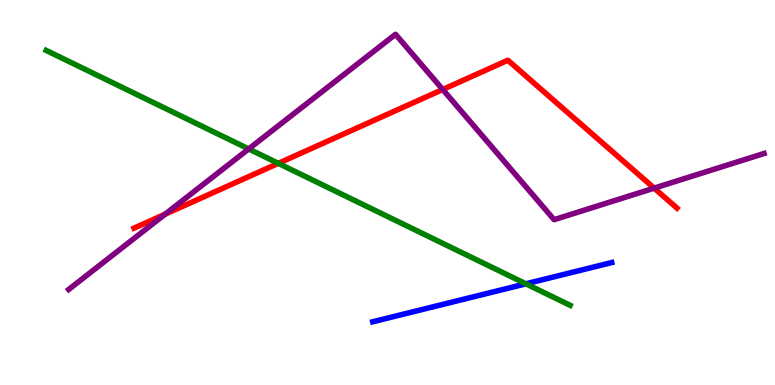[{'lines': ['blue', 'red'], 'intersections': []}, {'lines': ['green', 'red'], 'intersections': [{'x': 3.59, 'y': 5.76}]}, {'lines': ['purple', 'red'], 'intersections': [{'x': 2.13, 'y': 4.44}, {'x': 5.71, 'y': 7.68}, {'x': 8.44, 'y': 5.11}]}, {'lines': ['blue', 'green'], 'intersections': [{'x': 6.79, 'y': 2.63}]}, {'lines': ['blue', 'purple'], 'intersections': []}, {'lines': ['green', 'purple'], 'intersections': [{'x': 3.21, 'y': 6.13}]}]